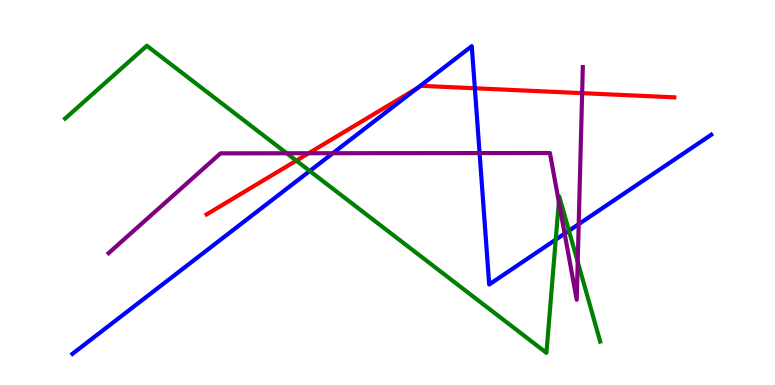[{'lines': ['blue', 'red'], 'intersections': [{'x': 5.38, 'y': 7.71}, {'x': 6.13, 'y': 7.71}]}, {'lines': ['green', 'red'], 'intersections': [{'x': 3.82, 'y': 5.83}]}, {'lines': ['purple', 'red'], 'intersections': [{'x': 3.98, 'y': 6.02}, {'x': 7.51, 'y': 7.58}]}, {'lines': ['blue', 'green'], 'intersections': [{'x': 4.0, 'y': 5.56}, {'x': 7.17, 'y': 3.78}, {'x': 7.34, 'y': 4.01}]}, {'lines': ['blue', 'purple'], 'intersections': [{'x': 4.29, 'y': 6.02}, {'x': 6.19, 'y': 6.02}, {'x': 7.29, 'y': 3.93}, {'x': 7.47, 'y': 4.18}]}, {'lines': ['green', 'purple'], 'intersections': [{'x': 3.7, 'y': 6.02}, {'x': 7.21, 'y': 4.76}, {'x': 7.45, 'y': 3.2}]}]